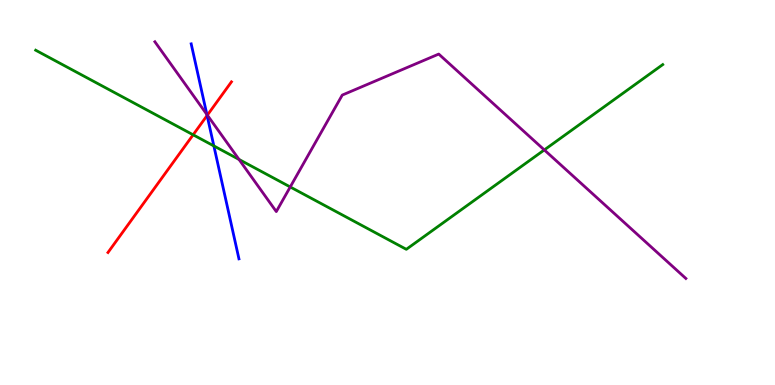[{'lines': ['blue', 'red'], 'intersections': [{'x': 2.67, 'y': 7.0}]}, {'lines': ['green', 'red'], 'intersections': [{'x': 2.49, 'y': 6.5}]}, {'lines': ['purple', 'red'], 'intersections': [{'x': 2.68, 'y': 7.01}]}, {'lines': ['blue', 'green'], 'intersections': [{'x': 2.76, 'y': 6.21}]}, {'lines': ['blue', 'purple'], 'intersections': [{'x': 2.67, 'y': 7.03}]}, {'lines': ['green', 'purple'], 'intersections': [{'x': 3.08, 'y': 5.86}, {'x': 3.74, 'y': 5.14}, {'x': 7.02, 'y': 6.11}]}]